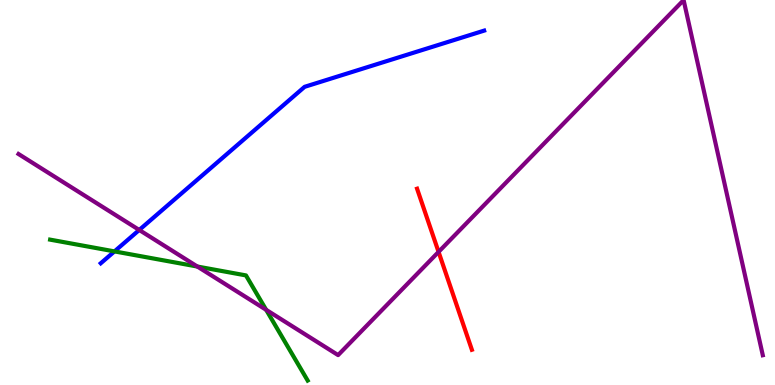[{'lines': ['blue', 'red'], 'intersections': []}, {'lines': ['green', 'red'], 'intersections': []}, {'lines': ['purple', 'red'], 'intersections': [{'x': 5.66, 'y': 3.46}]}, {'lines': ['blue', 'green'], 'intersections': [{'x': 1.48, 'y': 3.47}]}, {'lines': ['blue', 'purple'], 'intersections': [{'x': 1.8, 'y': 4.03}]}, {'lines': ['green', 'purple'], 'intersections': [{'x': 2.55, 'y': 3.08}, {'x': 3.43, 'y': 1.95}]}]